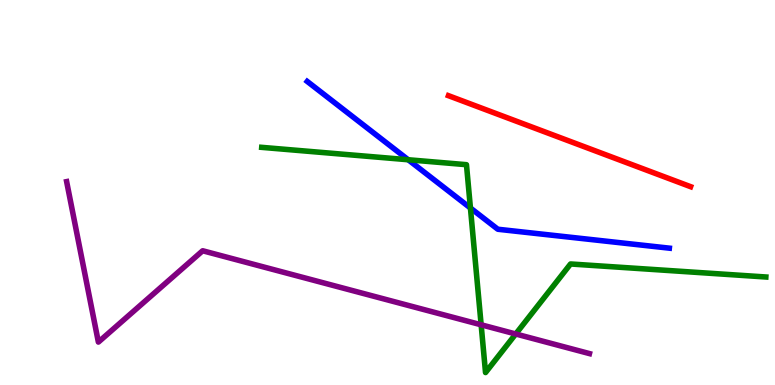[{'lines': ['blue', 'red'], 'intersections': []}, {'lines': ['green', 'red'], 'intersections': []}, {'lines': ['purple', 'red'], 'intersections': []}, {'lines': ['blue', 'green'], 'intersections': [{'x': 5.27, 'y': 5.85}, {'x': 6.07, 'y': 4.6}]}, {'lines': ['blue', 'purple'], 'intersections': []}, {'lines': ['green', 'purple'], 'intersections': [{'x': 6.21, 'y': 1.56}, {'x': 6.65, 'y': 1.33}]}]